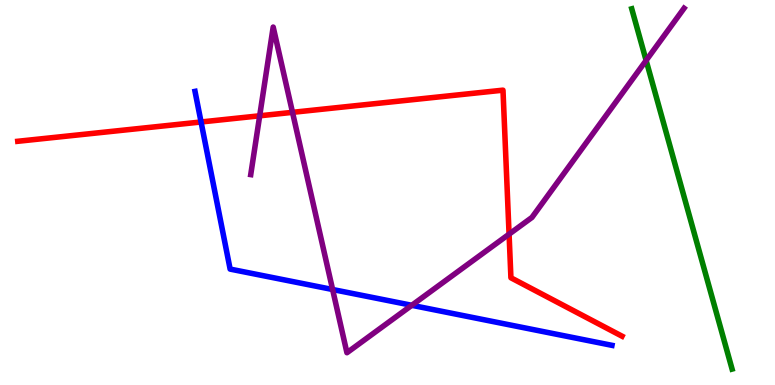[{'lines': ['blue', 'red'], 'intersections': [{'x': 2.59, 'y': 6.83}]}, {'lines': ['green', 'red'], 'intersections': []}, {'lines': ['purple', 'red'], 'intersections': [{'x': 3.35, 'y': 6.99}, {'x': 3.77, 'y': 7.08}, {'x': 6.57, 'y': 3.92}]}, {'lines': ['blue', 'green'], 'intersections': []}, {'lines': ['blue', 'purple'], 'intersections': [{'x': 4.29, 'y': 2.48}, {'x': 5.31, 'y': 2.07}]}, {'lines': ['green', 'purple'], 'intersections': [{'x': 8.34, 'y': 8.43}]}]